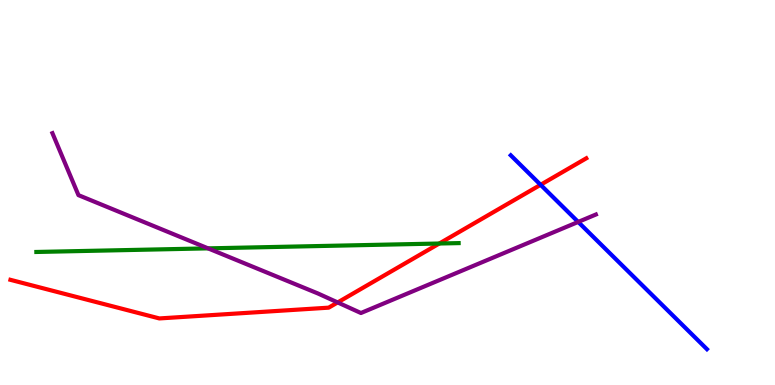[{'lines': ['blue', 'red'], 'intersections': [{'x': 6.98, 'y': 5.2}]}, {'lines': ['green', 'red'], 'intersections': [{'x': 5.67, 'y': 3.68}]}, {'lines': ['purple', 'red'], 'intersections': [{'x': 4.36, 'y': 2.14}]}, {'lines': ['blue', 'green'], 'intersections': []}, {'lines': ['blue', 'purple'], 'intersections': [{'x': 7.46, 'y': 4.24}]}, {'lines': ['green', 'purple'], 'intersections': [{'x': 2.68, 'y': 3.55}]}]